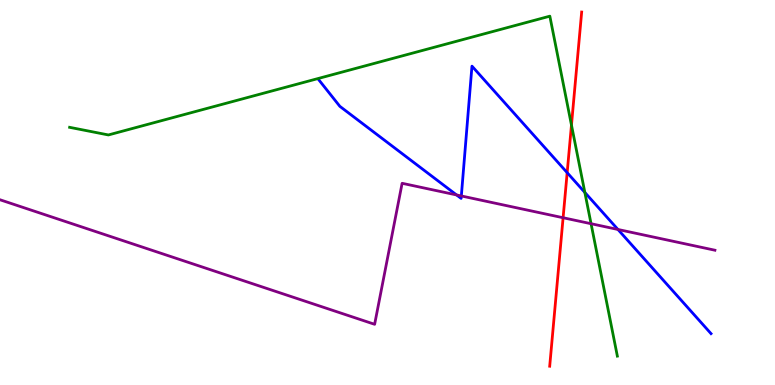[{'lines': ['blue', 'red'], 'intersections': [{'x': 7.32, 'y': 5.52}]}, {'lines': ['green', 'red'], 'intersections': [{'x': 7.37, 'y': 6.75}]}, {'lines': ['purple', 'red'], 'intersections': [{'x': 7.27, 'y': 4.34}]}, {'lines': ['blue', 'green'], 'intersections': [{'x': 7.55, 'y': 5.0}]}, {'lines': ['blue', 'purple'], 'intersections': [{'x': 5.89, 'y': 4.94}, {'x': 5.95, 'y': 4.91}, {'x': 7.97, 'y': 4.04}]}, {'lines': ['green', 'purple'], 'intersections': [{'x': 7.63, 'y': 4.19}]}]